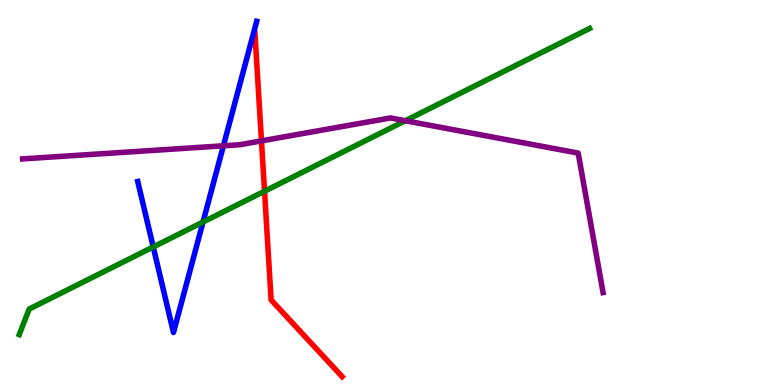[{'lines': ['blue', 'red'], 'intersections': []}, {'lines': ['green', 'red'], 'intersections': [{'x': 3.41, 'y': 5.03}]}, {'lines': ['purple', 'red'], 'intersections': [{'x': 3.37, 'y': 6.34}]}, {'lines': ['blue', 'green'], 'intersections': [{'x': 1.98, 'y': 3.59}, {'x': 2.62, 'y': 4.23}]}, {'lines': ['blue', 'purple'], 'intersections': [{'x': 2.88, 'y': 6.21}]}, {'lines': ['green', 'purple'], 'intersections': [{'x': 5.23, 'y': 6.86}]}]